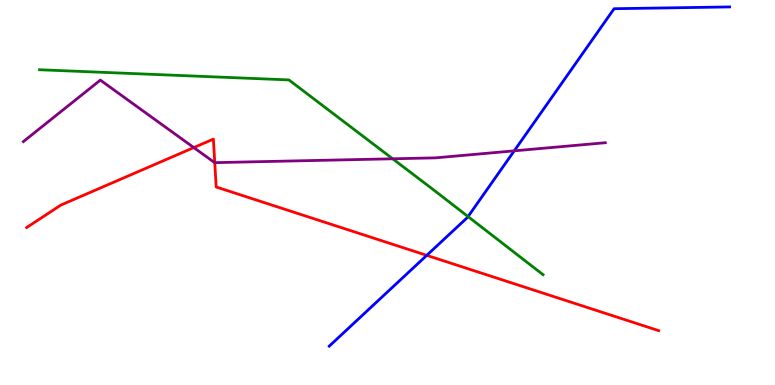[{'lines': ['blue', 'red'], 'intersections': [{'x': 5.51, 'y': 3.37}]}, {'lines': ['green', 'red'], 'intersections': []}, {'lines': ['purple', 'red'], 'intersections': [{'x': 2.5, 'y': 6.17}, {'x': 2.77, 'y': 5.78}]}, {'lines': ['blue', 'green'], 'intersections': [{'x': 6.04, 'y': 4.37}]}, {'lines': ['blue', 'purple'], 'intersections': [{'x': 6.64, 'y': 6.08}]}, {'lines': ['green', 'purple'], 'intersections': [{'x': 5.07, 'y': 5.88}]}]